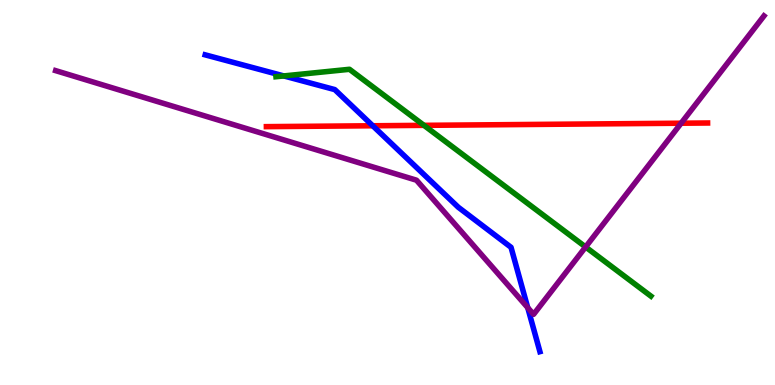[{'lines': ['blue', 'red'], 'intersections': [{'x': 4.81, 'y': 6.73}]}, {'lines': ['green', 'red'], 'intersections': [{'x': 5.47, 'y': 6.74}]}, {'lines': ['purple', 'red'], 'intersections': [{'x': 8.79, 'y': 6.8}]}, {'lines': ['blue', 'green'], 'intersections': [{'x': 3.66, 'y': 8.03}]}, {'lines': ['blue', 'purple'], 'intersections': [{'x': 6.81, 'y': 2.01}]}, {'lines': ['green', 'purple'], 'intersections': [{'x': 7.56, 'y': 3.58}]}]